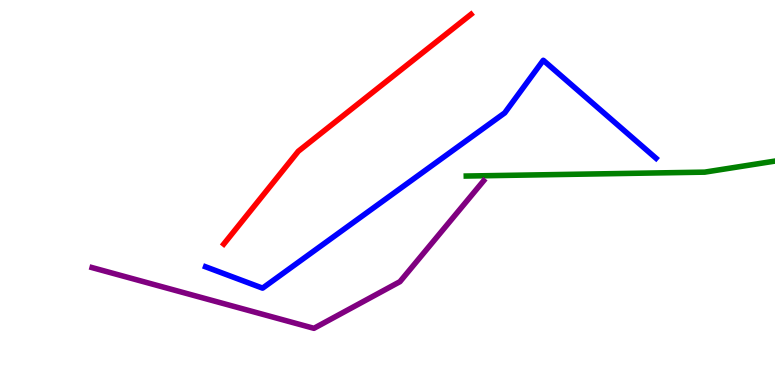[{'lines': ['blue', 'red'], 'intersections': []}, {'lines': ['green', 'red'], 'intersections': []}, {'lines': ['purple', 'red'], 'intersections': []}, {'lines': ['blue', 'green'], 'intersections': []}, {'lines': ['blue', 'purple'], 'intersections': []}, {'lines': ['green', 'purple'], 'intersections': []}]